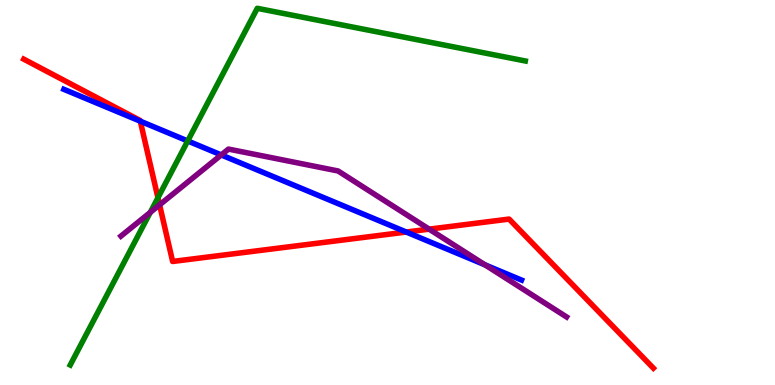[{'lines': ['blue', 'red'], 'intersections': [{'x': 1.81, 'y': 6.85}, {'x': 5.24, 'y': 3.97}]}, {'lines': ['green', 'red'], 'intersections': [{'x': 2.04, 'y': 4.86}]}, {'lines': ['purple', 'red'], 'intersections': [{'x': 2.06, 'y': 4.68}, {'x': 5.54, 'y': 4.05}]}, {'lines': ['blue', 'green'], 'intersections': [{'x': 2.42, 'y': 6.34}]}, {'lines': ['blue', 'purple'], 'intersections': [{'x': 2.86, 'y': 5.98}, {'x': 6.26, 'y': 3.12}]}, {'lines': ['green', 'purple'], 'intersections': [{'x': 1.94, 'y': 4.48}]}]